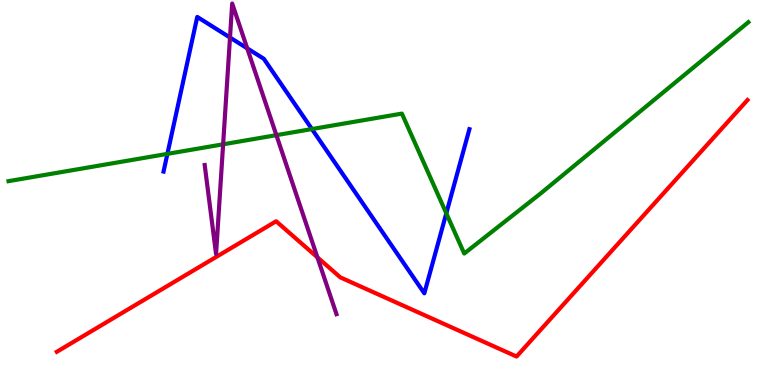[{'lines': ['blue', 'red'], 'intersections': []}, {'lines': ['green', 'red'], 'intersections': []}, {'lines': ['purple', 'red'], 'intersections': [{'x': 4.1, 'y': 3.32}]}, {'lines': ['blue', 'green'], 'intersections': [{'x': 2.16, 'y': 6.0}, {'x': 4.02, 'y': 6.65}, {'x': 5.76, 'y': 4.46}]}, {'lines': ['blue', 'purple'], 'intersections': [{'x': 2.97, 'y': 9.03}, {'x': 3.19, 'y': 8.74}]}, {'lines': ['green', 'purple'], 'intersections': [{'x': 2.88, 'y': 6.25}, {'x': 3.57, 'y': 6.49}]}]